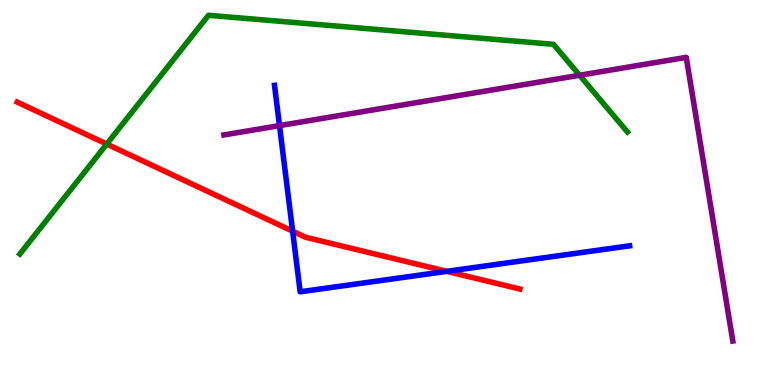[{'lines': ['blue', 'red'], 'intersections': [{'x': 3.78, 'y': 4.0}, {'x': 5.76, 'y': 2.95}]}, {'lines': ['green', 'red'], 'intersections': [{'x': 1.38, 'y': 6.26}]}, {'lines': ['purple', 'red'], 'intersections': []}, {'lines': ['blue', 'green'], 'intersections': []}, {'lines': ['blue', 'purple'], 'intersections': [{'x': 3.61, 'y': 6.74}]}, {'lines': ['green', 'purple'], 'intersections': [{'x': 7.48, 'y': 8.05}]}]